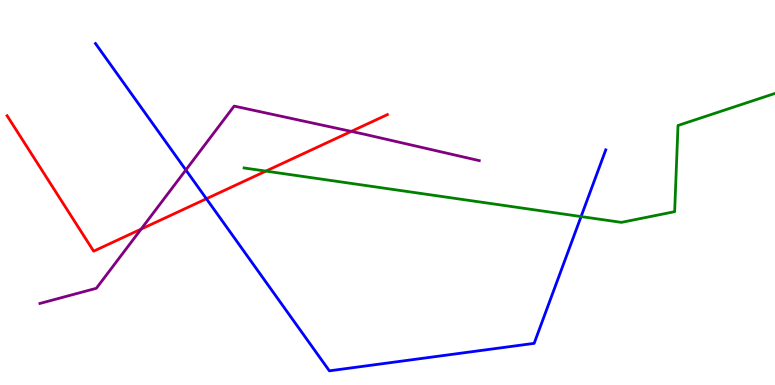[{'lines': ['blue', 'red'], 'intersections': [{'x': 2.66, 'y': 4.84}]}, {'lines': ['green', 'red'], 'intersections': [{'x': 3.43, 'y': 5.56}]}, {'lines': ['purple', 'red'], 'intersections': [{'x': 1.82, 'y': 4.05}, {'x': 4.53, 'y': 6.59}]}, {'lines': ['blue', 'green'], 'intersections': [{'x': 7.5, 'y': 4.37}]}, {'lines': ['blue', 'purple'], 'intersections': [{'x': 2.4, 'y': 5.59}]}, {'lines': ['green', 'purple'], 'intersections': []}]